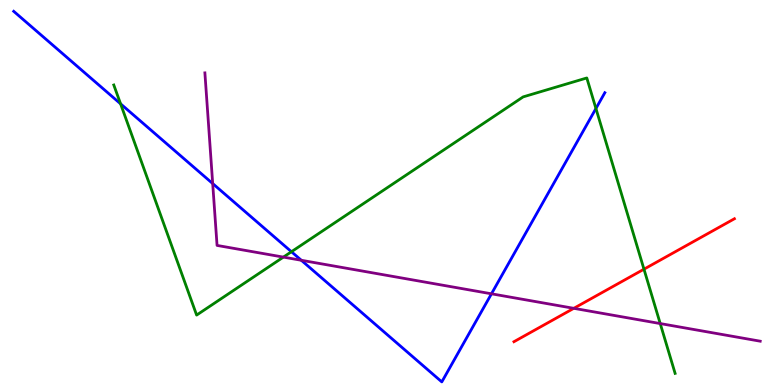[{'lines': ['blue', 'red'], 'intersections': []}, {'lines': ['green', 'red'], 'intersections': [{'x': 8.31, 'y': 3.01}]}, {'lines': ['purple', 'red'], 'intersections': [{'x': 7.4, 'y': 1.99}]}, {'lines': ['blue', 'green'], 'intersections': [{'x': 1.56, 'y': 7.3}, {'x': 3.76, 'y': 3.46}, {'x': 7.69, 'y': 7.18}]}, {'lines': ['blue', 'purple'], 'intersections': [{'x': 2.74, 'y': 5.23}, {'x': 3.89, 'y': 3.24}, {'x': 6.34, 'y': 2.37}]}, {'lines': ['green', 'purple'], 'intersections': [{'x': 3.66, 'y': 3.32}, {'x': 8.52, 'y': 1.6}]}]